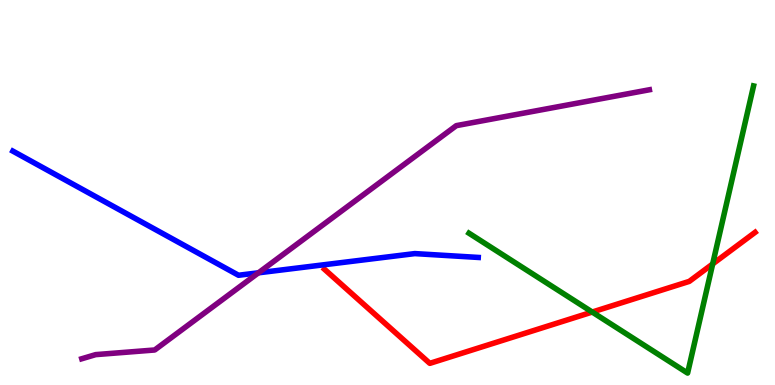[{'lines': ['blue', 'red'], 'intersections': []}, {'lines': ['green', 'red'], 'intersections': [{'x': 7.64, 'y': 1.89}, {'x': 9.2, 'y': 3.14}]}, {'lines': ['purple', 'red'], 'intersections': []}, {'lines': ['blue', 'green'], 'intersections': []}, {'lines': ['blue', 'purple'], 'intersections': [{'x': 3.33, 'y': 2.91}]}, {'lines': ['green', 'purple'], 'intersections': []}]